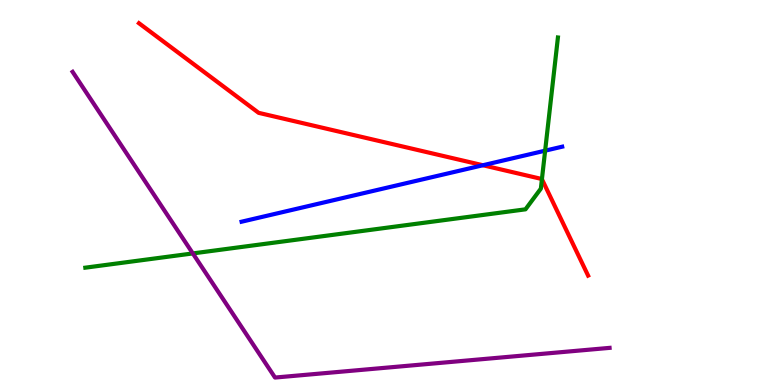[{'lines': ['blue', 'red'], 'intersections': [{'x': 6.23, 'y': 5.71}]}, {'lines': ['green', 'red'], 'intersections': [{'x': 6.99, 'y': 5.35}]}, {'lines': ['purple', 'red'], 'intersections': []}, {'lines': ['blue', 'green'], 'intersections': [{'x': 7.03, 'y': 6.09}]}, {'lines': ['blue', 'purple'], 'intersections': []}, {'lines': ['green', 'purple'], 'intersections': [{'x': 2.49, 'y': 3.42}]}]